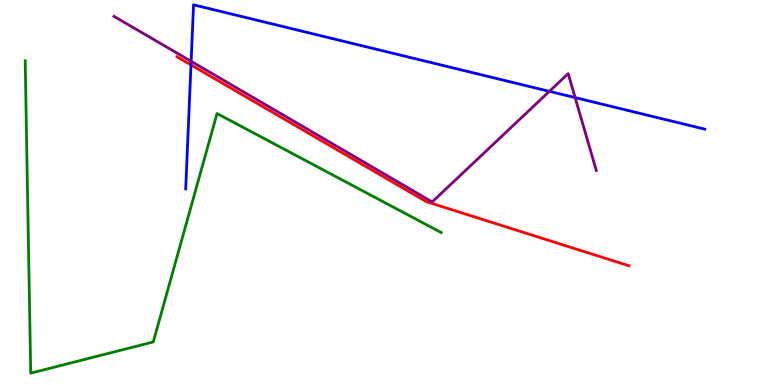[{'lines': ['blue', 'red'], 'intersections': [{'x': 2.46, 'y': 8.31}]}, {'lines': ['green', 'red'], 'intersections': []}, {'lines': ['purple', 'red'], 'intersections': []}, {'lines': ['blue', 'green'], 'intersections': []}, {'lines': ['blue', 'purple'], 'intersections': [{'x': 2.47, 'y': 8.41}, {'x': 7.09, 'y': 7.63}, {'x': 7.42, 'y': 7.46}]}, {'lines': ['green', 'purple'], 'intersections': []}]